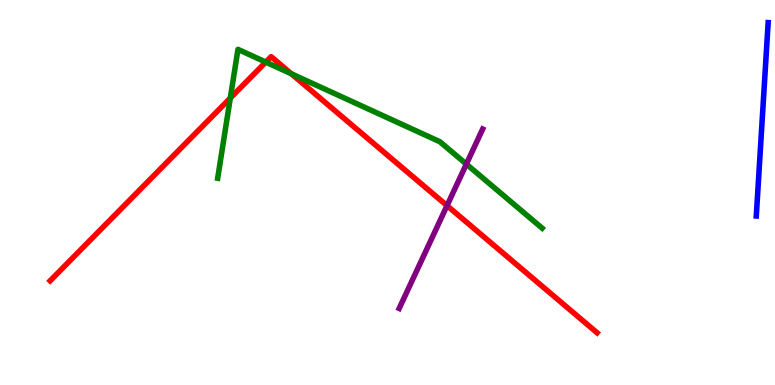[{'lines': ['blue', 'red'], 'intersections': []}, {'lines': ['green', 'red'], 'intersections': [{'x': 2.97, 'y': 7.45}, {'x': 3.43, 'y': 8.39}, {'x': 3.76, 'y': 8.08}]}, {'lines': ['purple', 'red'], 'intersections': [{'x': 5.77, 'y': 4.66}]}, {'lines': ['blue', 'green'], 'intersections': []}, {'lines': ['blue', 'purple'], 'intersections': []}, {'lines': ['green', 'purple'], 'intersections': [{'x': 6.02, 'y': 5.74}]}]